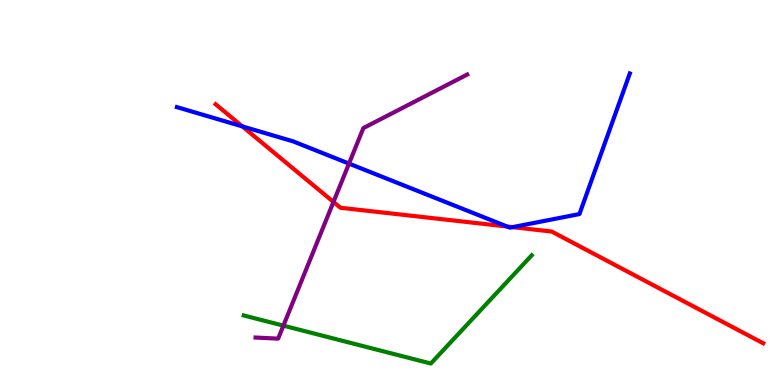[{'lines': ['blue', 'red'], 'intersections': [{'x': 3.13, 'y': 6.72}, {'x': 6.54, 'y': 4.12}, {'x': 6.61, 'y': 4.1}]}, {'lines': ['green', 'red'], 'intersections': []}, {'lines': ['purple', 'red'], 'intersections': [{'x': 4.3, 'y': 4.75}]}, {'lines': ['blue', 'green'], 'intersections': []}, {'lines': ['blue', 'purple'], 'intersections': [{'x': 4.5, 'y': 5.75}]}, {'lines': ['green', 'purple'], 'intersections': [{'x': 3.66, 'y': 1.54}]}]